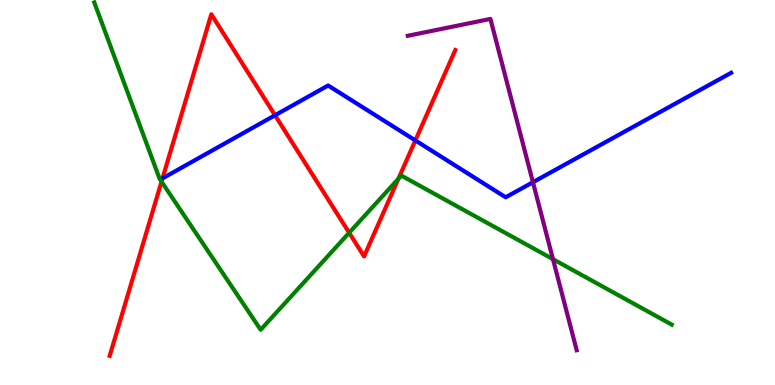[{'lines': ['blue', 'red'], 'intersections': [{'x': 3.55, 'y': 7.01}, {'x': 5.36, 'y': 6.35}]}, {'lines': ['green', 'red'], 'intersections': [{'x': 2.08, 'y': 5.28}, {'x': 4.51, 'y': 3.95}, {'x': 5.14, 'y': 5.36}]}, {'lines': ['purple', 'red'], 'intersections': []}, {'lines': ['blue', 'green'], 'intersections': []}, {'lines': ['blue', 'purple'], 'intersections': [{'x': 6.88, 'y': 5.27}]}, {'lines': ['green', 'purple'], 'intersections': [{'x': 7.14, 'y': 3.27}]}]